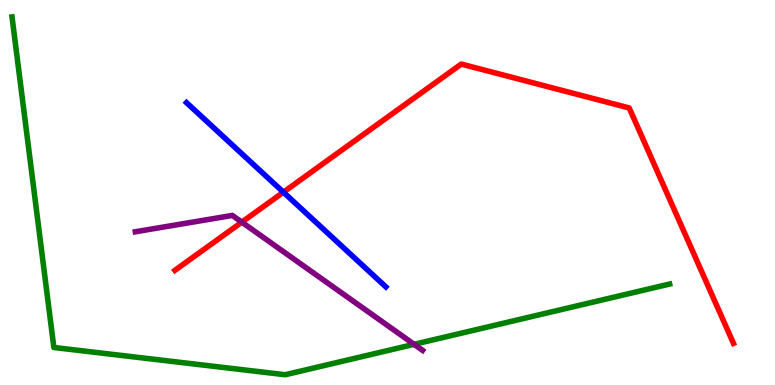[{'lines': ['blue', 'red'], 'intersections': [{'x': 3.66, 'y': 5.01}]}, {'lines': ['green', 'red'], 'intersections': []}, {'lines': ['purple', 'red'], 'intersections': [{'x': 3.12, 'y': 4.23}]}, {'lines': ['blue', 'green'], 'intersections': []}, {'lines': ['blue', 'purple'], 'intersections': []}, {'lines': ['green', 'purple'], 'intersections': [{'x': 5.34, 'y': 1.06}]}]